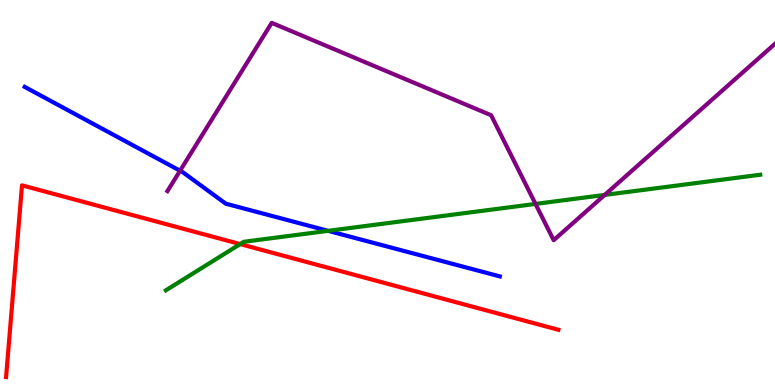[{'lines': ['blue', 'red'], 'intersections': []}, {'lines': ['green', 'red'], 'intersections': [{'x': 3.1, 'y': 3.66}]}, {'lines': ['purple', 'red'], 'intersections': []}, {'lines': ['blue', 'green'], 'intersections': [{'x': 4.23, 'y': 4.0}]}, {'lines': ['blue', 'purple'], 'intersections': [{'x': 2.32, 'y': 5.57}]}, {'lines': ['green', 'purple'], 'intersections': [{'x': 6.91, 'y': 4.7}, {'x': 7.8, 'y': 4.94}]}]